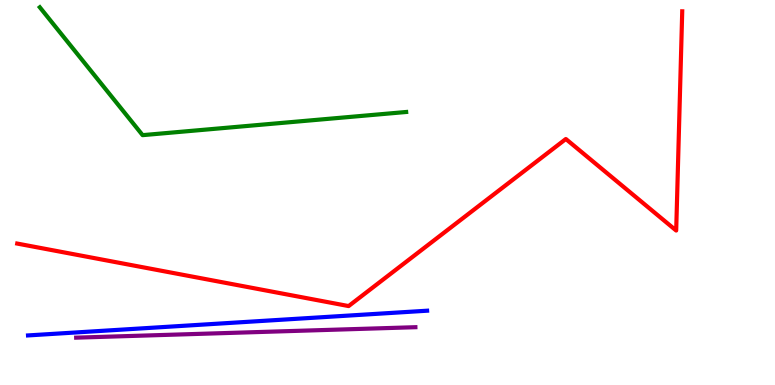[{'lines': ['blue', 'red'], 'intersections': []}, {'lines': ['green', 'red'], 'intersections': []}, {'lines': ['purple', 'red'], 'intersections': []}, {'lines': ['blue', 'green'], 'intersections': []}, {'lines': ['blue', 'purple'], 'intersections': []}, {'lines': ['green', 'purple'], 'intersections': []}]